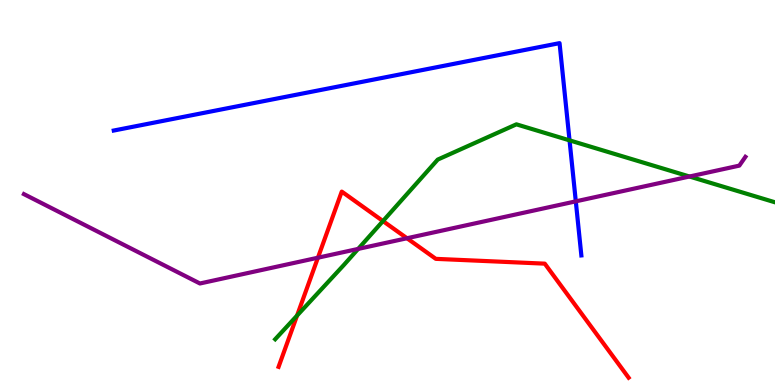[{'lines': ['blue', 'red'], 'intersections': []}, {'lines': ['green', 'red'], 'intersections': [{'x': 3.83, 'y': 1.8}, {'x': 4.94, 'y': 4.26}]}, {'lines': ['purple', 'red'], 'intersections': [{'x': 4.1, 'y': 3.31}, {'x': 5.25, 'y': 3.81}]}, {'lines': ['blue', 'green'], 'intersections': [{'x': 7.35, 'y': 6.35}]}, {'lines': ['blue', 'purple'], 'intersections': [{'x': 7.43, 'y': 4.77}]}, {'lines': ['green', 'purple'], 'intersections': [{'x': 4.62, 'y': 3.53}, {'x': 8.9, 'y': 5.42}]}]